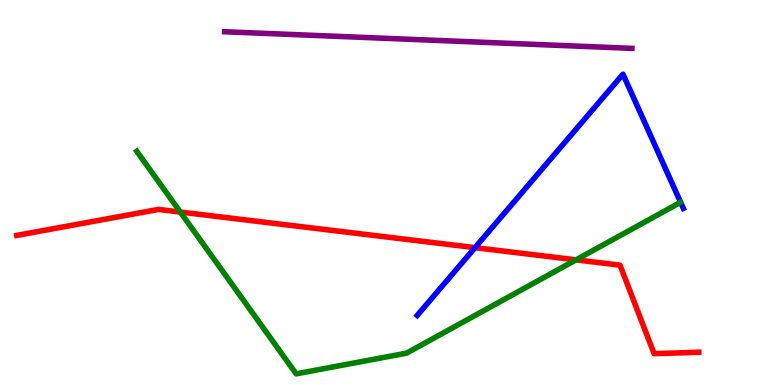[{'lines': ['blue', 'red'], 'intersections': [{'x': 6.13, 'y': 3.57}]}, {'lines': ['green', 'red'], 'intersections': [{'x': 2.33, 'y': 4.49}, {'x': 7.43, 'y': 3.25}]}, {'lines': ['purple', 'red'], 'intersections': []}, {'lines': ['blue', 'green'], 'intersections': []}, {'lines': ['blue', 'purple'], 'intersections': []}, {'lines': ['green', 'purple'], 'intersections': []}]